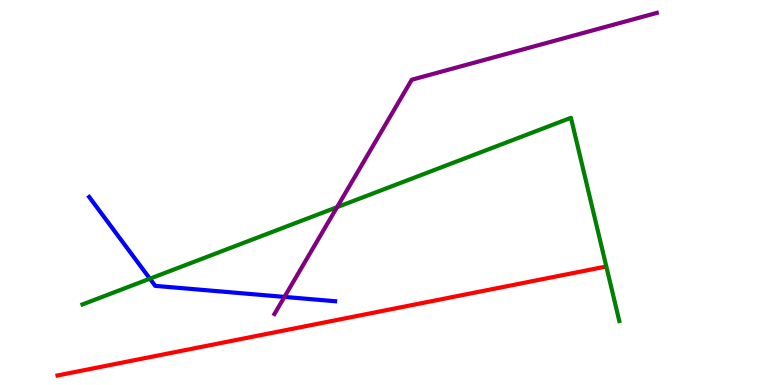[{'lines': ['blue', 'red'], 'intersections': []}, {'lines': ['green', 'red'], 'intersections': []}, {'lines': ['purple', 'red'], 'intersections': []}, {'lines': ['blue', 'green'], 'intersections': [{'x': 1.93, 'y': 2.76}]}, {'lines': ['blue', 'purple'], 'intersections': [{'x': 3.67, 'y': 2.29}]}, {'lines': ['green', 'purple'], 'intersections': [{'x': 4.35, 'y': 4.62}]}]